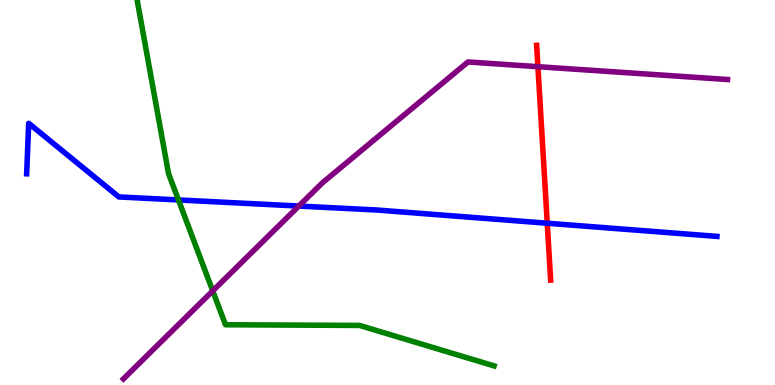[{'lines': ['blue', 'red'], 'intersections': [{'x': 7.06, 'y': 4.2}]}, {'lines': ['green', 'red'], 'intersections': []}, {'lines': ['purple', 'red'], 'intersections': [{'x': 6.94, 'y': 8.27}]}, {'lines': ['blue', 'green'], 'intersections': [{'x': 2.3, 'y': 4.81}]}, {'lines': ['blue', 'purple'], 'intersections': [{'x': 3.86, 'y': 4.65}]}, {'lines': ['green', 'purple'], 'intersections': [{'x': 2.74, 'y': 2.44}]}]